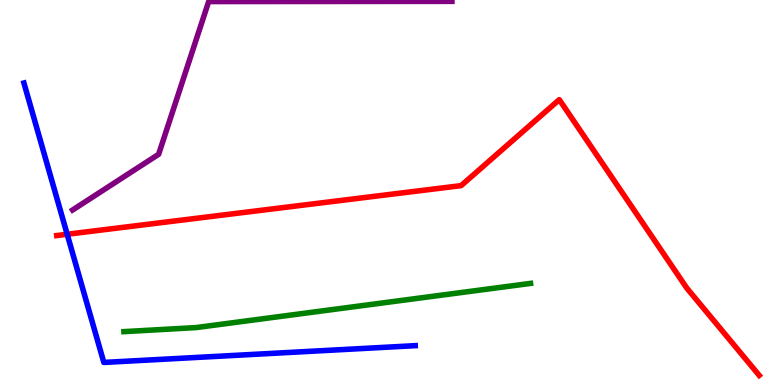[{'lines': ['blue', 'red'], 'intersections': [{'x': 0.867, 'y': 3.92}]}, {'lines': ['green', 'red'], 'intersections': []}, {'lines': ['purple', 'red'], 'intersections': []}, {'lines': ['blue', 'green'], 'intersections': []}, {'lines': ['blue', 'purple'], 'intersections': []}, {'lines': ['green', 'purple'], 'intersections': []}]